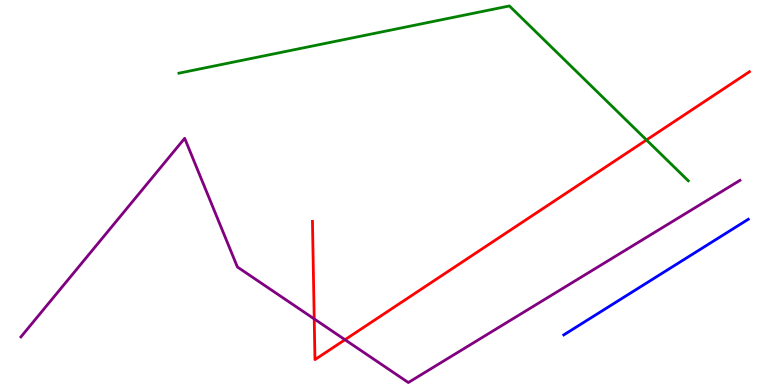[{'lines': ['blue', 'red'], 'intersections': []}, {'lines': ['green', 'red'], 'intersections': [{'x': 8.34, 'y': 6.36}]}, {'lines': ['purple', 'red'], 'intersections': [{'x': 4.05, 'y': 1.72}, {'x': 4.45, 'y': 1.18}]}, {'lines': ['blue', 'green'], 'intersections': []}, {'lines': ['blue', 'purple'], 'intersections': []}, {'lines': ['green', 'purple'], 'intersections': []}]